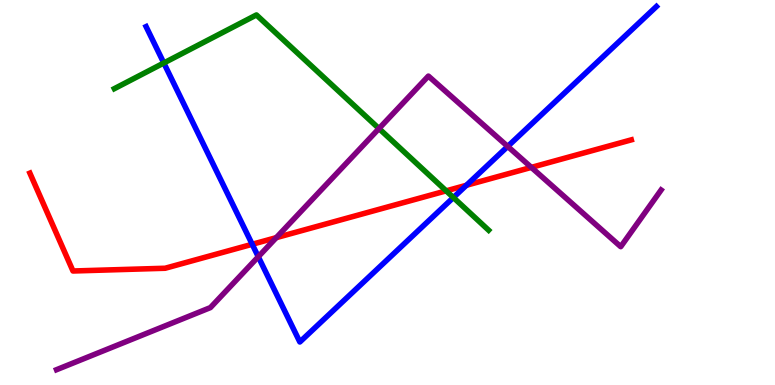[{'lines': ['blue', 'red'], 'intersections': [{'x': 3.25, 'y': 3.66}, {'x': 6.02, 'y': 5.19}]}, {'lines': ['green', 'red'], 'intersections': [{'x': 5.76, 'y': 5.04}]}, {'lines': ['purple', 'red'], 'intersections': [{'x': 3.56, 'y': 3.83}, {'x': 6.86, 'y': 5.65}]}, {'lines': ['blue', 'green'], 'intersections': [{'x': 2.11, 'y': 8.36}, {'x': 5.85, 'y': 4.87}]}, {'lines': ['blue', 'purple'], 'intersections': [{'x': 3.33, 'y': 3.33}, {'x': 6.55, 'y': 6.2}]}, {'lines': ['green', 'purple'], 'intersections': [{'x': 4.89, 'y': 6.66}]}]